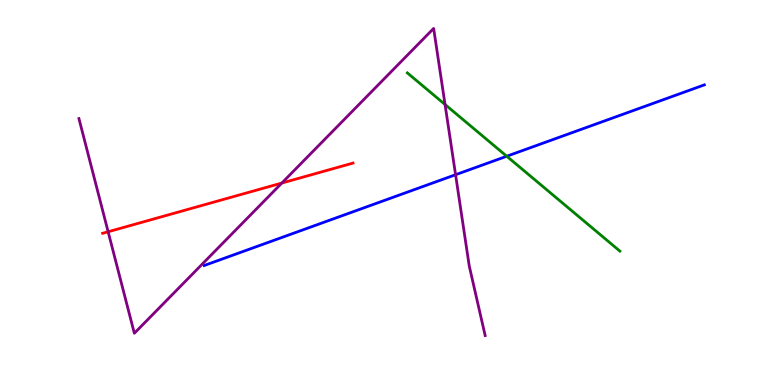[{'lines': ['blue', 'red'], 'intersections': []}, {'lines': ['green', 'red'], 'intersections': []}, {'lines': ['purple', 'red'], 'intersections': [{'x': 1.4, 'y': 3.98}, {'x': 3.64, 'y': 5.25}]}, {'lines': ['blue', 'green'], 'intersections': [{'x': 6.54, 'y': 5.94}]}, {'lines': ['blue', 'purple'], 'intersections': [{'x': 5.88, 'y': 5.46}]}, {'lines': ['green', 'purple'], 'intersections': [{'x': 5.74, 'y': 7.29}]}]